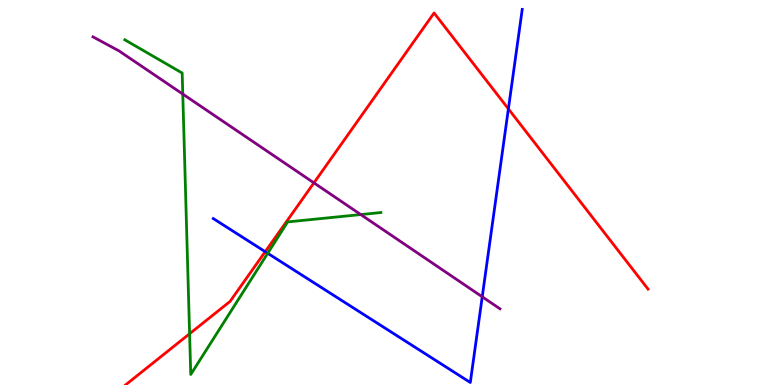[{'lines': ['blue', 'red'], 'intersections': [{'x': 3.42, 'y': 3.46}, {'x': 6.56, 'y': 7.17}]}, {'lines': ['green', 'red'], 'intersections': [{'x': 2.45, 'y': 1.33}]}, {'lines': ['purple', 'red'], 'intersections': [{'x': 4.05, 'y': 5.25}]}, {'lines': ['blue', 'green'], 'intersections': [{'x': 3.45, 'y': 3.42}]}, {'lines': ['blue', 'purple'], 'intersections': [{'x': 6.22, 'y': 2.29}]}, {'lines': ['green', 'purple'], 'intersections': [{'x': 2.36, 'y': 7.56}, {'x': 4.65, 'y': 4.43}]}]